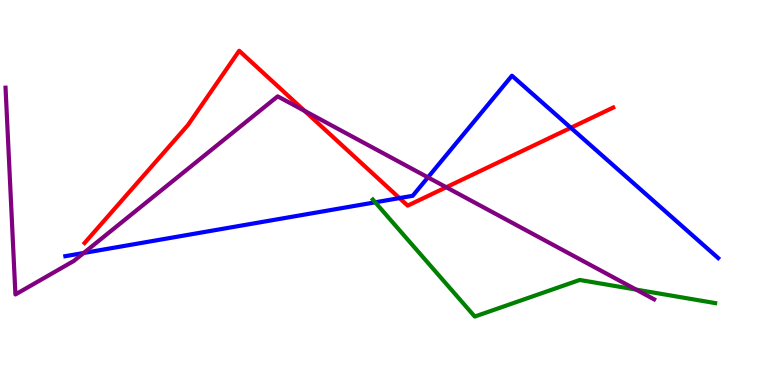[{'lines': ['blue', 'red'], 'intersections': [{'x': 5.15, 'y': 4.85}, {'x': 7.37, 'y': 6.68}]}, {'lines': ['green', 'red'], 'intersections': []}, {'lines': ['purple', 'red'], 'intersections': [{'x': 3.93, 'y': 7.12}, {'x': 5.76, 'y': 5.14}]}, {'lines': ['blue', 'green'], 'intersections': [{'x': 4.84, 'y': 4.75}]}, {'lines': ['blue', 'purple'], 'intersections': [{'x': 1.08, 'y': 3.43}, {'x': 5.52, 'y': 5.39}]}, {'lines': ['green', 'purple'], 'intersections': [{'x': 8.21, 'y': 2.48}]}]